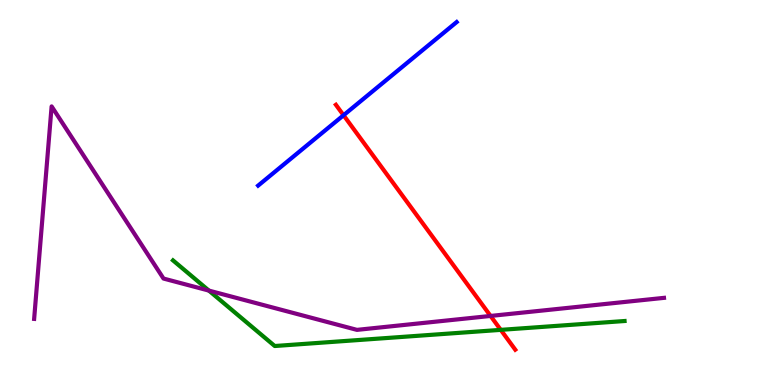[{'lines': ['blue', 'red'], 'intersections': [{'x': 4.43, 'y': 7.01}]}, {'lines': ['green', 'red'], 'intersections': [{'x': 6.46, 'y': 1.43}]}, {'lines': ['purple', 'red'], 'intersections': [{'x': 6.33, 'y': 1.79}]}, {'lines': ['blue', 'green'], 'intersections': []}, {'lines': ['blue', 'purple'], 'intersections': []}, {'lines': ['green', 'purple'], 'intersections': [{'x': 2.7, 'y': 2.45}]}]